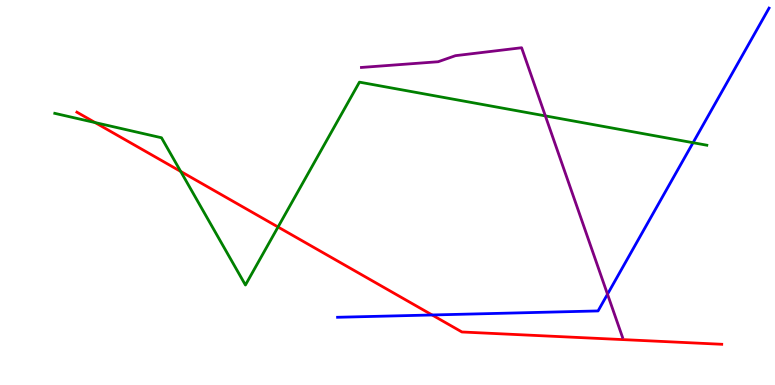[{'lines': ['blue', 'red'], 'intersections': [{'x': 5.58, 'y': 1.82}]}, {'lines': ['green', 'red'], 'intersections': [{'x': 1.23, 'y': 6.82}, {'x': 2.33, 'y': 5.55}, {'x': 3.59, 'y': 4.1}]}, {'lines': ['purple', 'red'], 'intersections': []}, {'lines': ['blue', 'green'], 'intersections': [{'x': 8.94, 'y': 6.29}]}, {'lines': ['blue', 'purple'], 'intersections': [{'x': 7.84, 'y': 2.36}]}, {'lines': ['green', 'purple'], 'intersections': [{'x': 7.04, 'y': 6.99}]}]